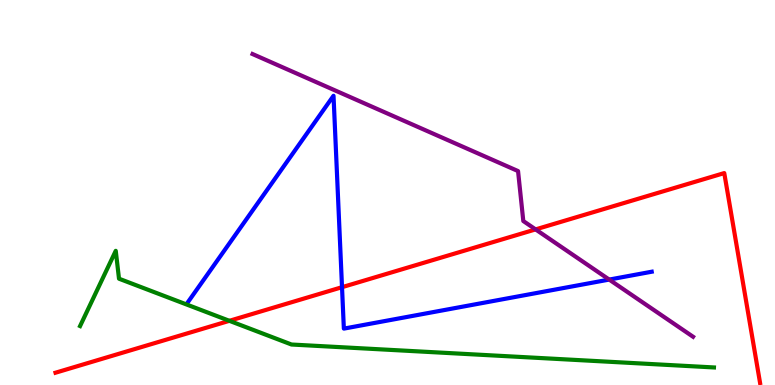[{'lines': ['blue', 'red'], 'intersections': [{'x': 4.41, 'y': 2.54}]}, {'lines': ['green', 'red'], 'intersections': [{'x': 2.96, 'y': 1.67}]}, {'lines': ['purple', 'red'], 'intersections': [{'x': 6.91, 'y': 4.04}]}, {'lines': ['blue', 'green'], 'intersections': []}, {'lines': ['blue', 'purple'], 'intersections': [{'x': 7.86, 'y': 2.74}]}, {'lines': ['green', 'purple'], 'intersections': []}]